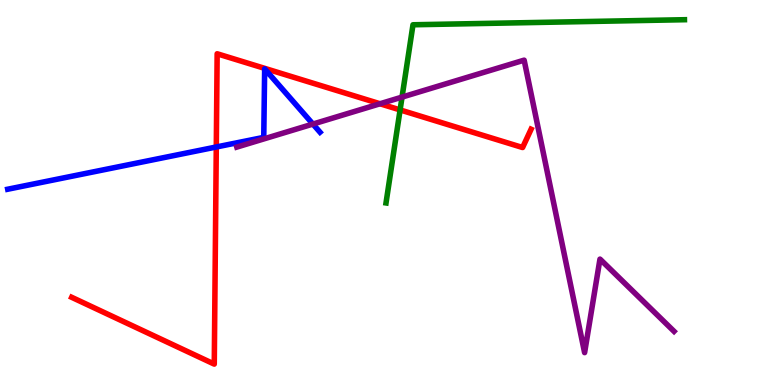[{'lines': ['blue', 'red'], 'intersections': [{'x': 2.79, 'y': 6.18}]}, {'lines': ['green', 'red'], 'intersections': [{'x': 5.16, 'y': 7.14}]}, {'lines': ['purple', 'red'], 'intersections': [{'x': 4.9, 'y': 7.3}]}, {'lines': ['blue', 'green'], 'intersections': []}, {'lines': ['blue', 'purple'], 'intersections': [{'x': 4.04, 'y': 6.78}]}, {'lines': ['green', 'purple'], 'intersections': [{'x': 5.19, 'y': 7.48}]}]